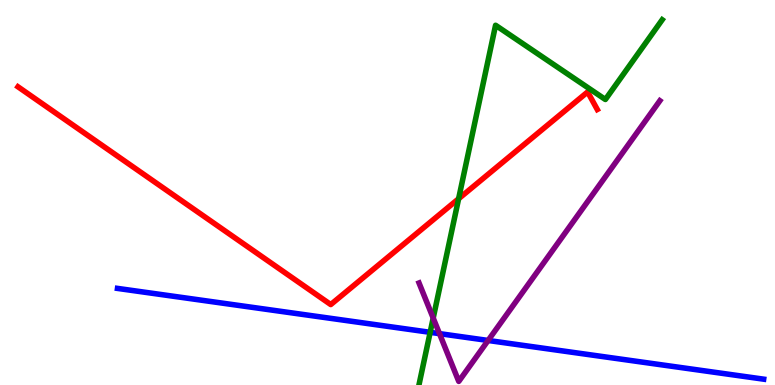[{'lines': ['blue', 'red'], 'intersections': []}, {'lines': ['green', 'red'], 'intersections': [{'x': 5.92, 'y': 4.84}]}, {'lines': ['purple', 'red'], 'intersections': []}, {'lines': ['blue', 'green'], 'intersections': [{'x': 5.55, 'y': 1.37}]}, {'lines': ['blue', 'purple'], 'intersections': [{'x': 5.67, 'y': 1.33}, {'x': 6.3, 'y': 1.16}]}, {'lines': ['green', 'purple'], 'intersections': [{'x': 5.59, 'y': 1.74}]}]